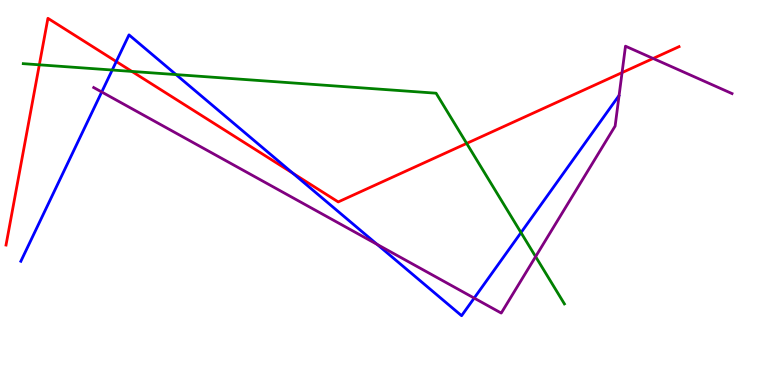[{'lines': ['blue', 'red'], 'intersections': [{'x': 1.5, 'y': 8.4}, {'x': 3.78, 'y': 5.5}]}, {'lines': ['green', 'red'], 'intersections': [{'x': 0.507, 'y': 8.32}, {'x': 1.7, 'y': 8.14}, {'x': 6.02, 'y': 6.28}]}, {'lines': ['purple', 'red'], 'intersections': [{'x': 8.03, 'y': 8.11}, {'x': 8.43, 'y': 8.48}]}, {'lines': ['blue', 'green'], 'intersections': [{'x': 1.45, 'y': 8.18}, {'x': 2.27, 'y': 8.06}, {'x': 6.72, 'y': 3.96}]}, {'lines': ['blue', 'purple'], 'intersections': [{'x': 1.31, 'y': 7.61}, {'x': 4.87, 'y': 3.65}, {'x': 6.12, 'y': 2.26}]}, {'lines': ['green', 'purple'], 'intersections': [{'x': 6.91, 'y': 3.33}]}]